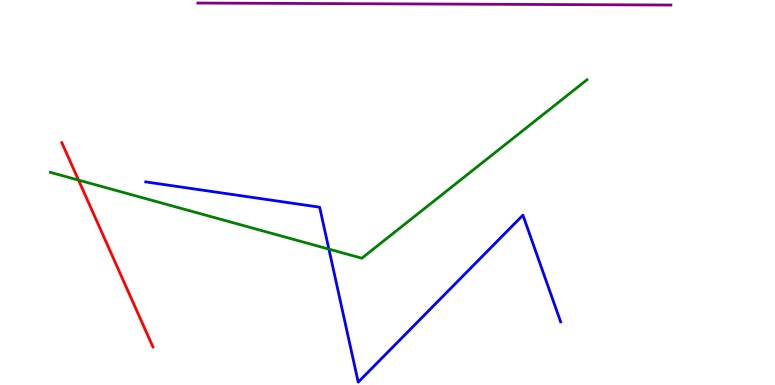[{'lines': ['blue', 'red'], 'intersections': []}, {'lines': ['green', 'red'], 'intersections': [{'x': 1.01, 'y': 5.32}]}, {'lines': ['purple', 'red'], 'intersections': []}, {'lines': ['blue', 'green'], 'intersections': [{'x': 4.24, 'y': 3.53}]}, {'lines': ['blue', 'purple'], 'intersections': []}, {'lines': ['green', 'purple'], 'intersections': []}]